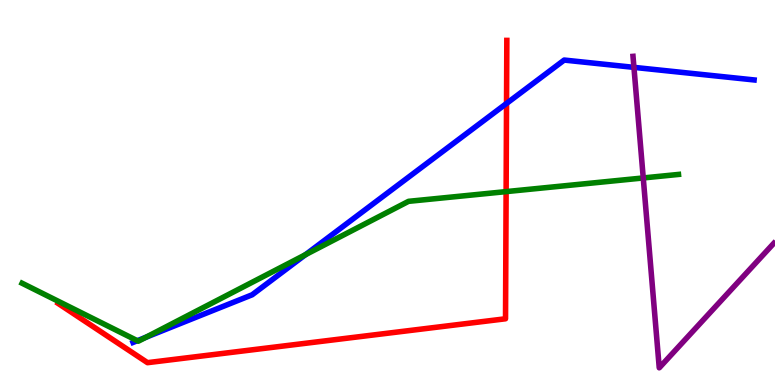[{'lines': ['blue', 'red'], 'intersections': [{'x': 6.54, 'y': 7.31}]}, {'lines': ['green', 'red'], 'intersections': [{'x': 6.53, 'y': 5.02}]}, {'lines': ['purple', 'red'], 'intersections': []}, {'lines': ['blue', 'green'], 'intersections': [{'x': 1.77, 'y': 1.15}, {'x': 1.88, 'y': 1.24}, {'x': 3.94, 'y': 3.38}]}, {'lines': ['blue', 'purple'], 'intersections': [{'x': 8.18, 'y': 8.25}]}, {'lines': ['green', 'purple'], 'intersections': [{'x': 8.3, 'y': 5.38}]}]